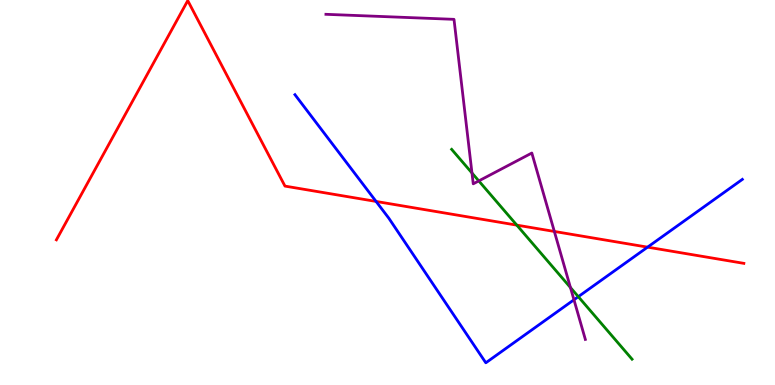[{'lines': ['blue', 'red'], 'intersections': [{'x': 4.85, 'y': 4.77}, {'x': 8.36, 'y': 3.58}]}, {'lines': ['green', 'red'], 'intersections': [{'x': 6.67, 'y': 4.15}]}, {'lines': ['purple', 'red'], 'intersections': [{'x': 7.15, 'y': 3.99}]}, {'lines': ['blue', 'green'], 'intersections': [{'x': 7.46, 'y': 2.29}]}, {'lines': ['blue', 'purple'], 'intersections': [{'x': 7.41, 'y': 2.21}]}, {'lines': ['green', 'purple'], 'intersections': [{'x': 6.09, 'y': 5.51}, {'x': 6.18, 'y': 5.3}, {'x': 7.36, 'y': 2.53}]}]